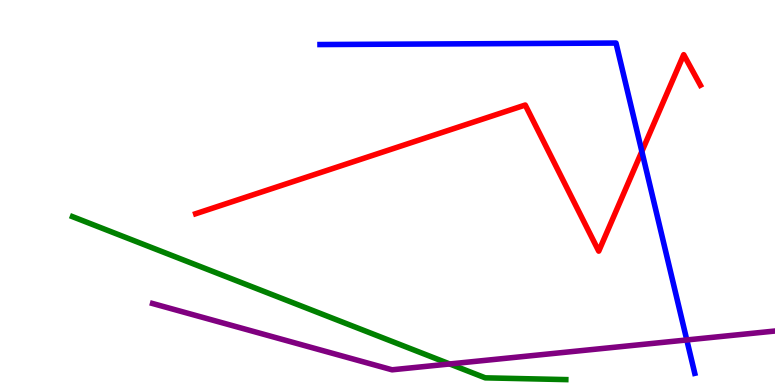[{'lines': ['blue', 'red'], 'intersections': [{'x': 8.28, 'y': 6.07}]}, {'lines': ['green', 'red'], 'intersections': []}, {'lines': ['purple', 'red'], 'intersections': []}, {'lines': ['blue', 'green'], 'intersections': []}, {'lines': ['blue', 'purple'], 'intersections': [{'x': 8.86, 'y': 1.17}]}, {'lines': ['green', 'purple'], 'intersections': [{'x': 5.8, 'y': 0.546}]}]